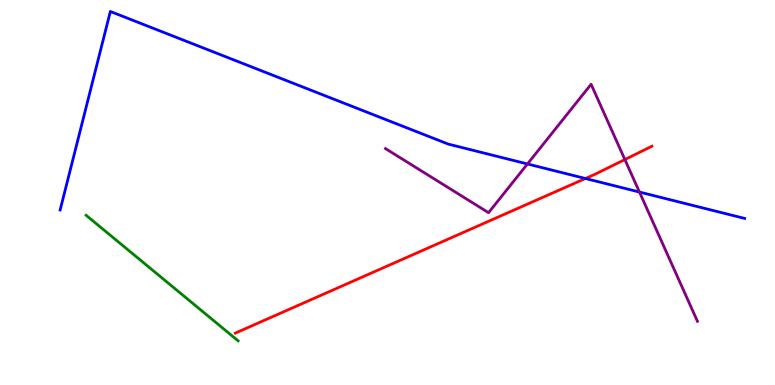[{'lines': ['blue', 'red'], 'intersections': [{'x': 7.55, 'y': 5.36}]}, {'lines': ['green', 'red'], 'intersections': []}, {'lines': ['purple', 'red'], 'intersections': [{'x': 8.06, 'y': 5.86}]}, {'lines': ['blue', 'green'], 'intersections': []}, {'lines': ['blue', 'purple'], 'intersections': [{'x': 6.81, 'y': 5.74}, {'x': 8.25, 'y': 5.01}]}, {'lines': ['green', 'purple'], 'intersections': []}]